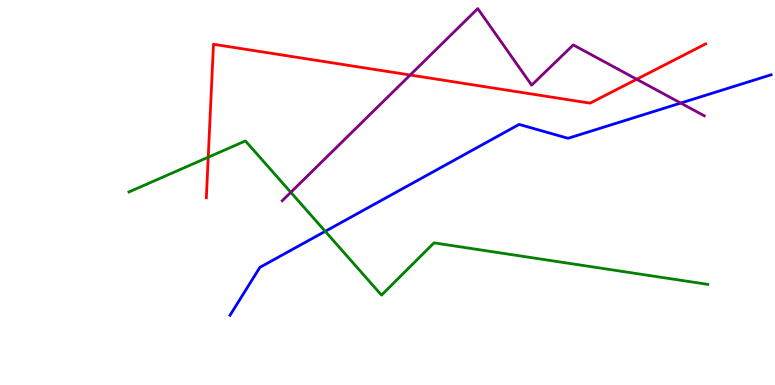[{'lines': ['blue', 'red'], 'intersections': []}, {'lines': ['green', 'red'], 'intersections': [{'x': 2.69, 'y': 5.92}]}, {'lines': ['purple', 'red'], 'intersections': [{'x': 5.29, 'y': 8.05}, {'x': 8.22, 'y': 7.94}]}, {'lines': ['blue', 'green'], 'intersections': [{'x': 4.2, 'y': 3.99}]}, {'lines': ['blue', 'purple'], 'intersections': [{'x': 8.78, 'y': 7.32}]}, {'lines': ['green', 'purple'], 'intersections': [{'x': 3.75, 'y': 5.0}]}]